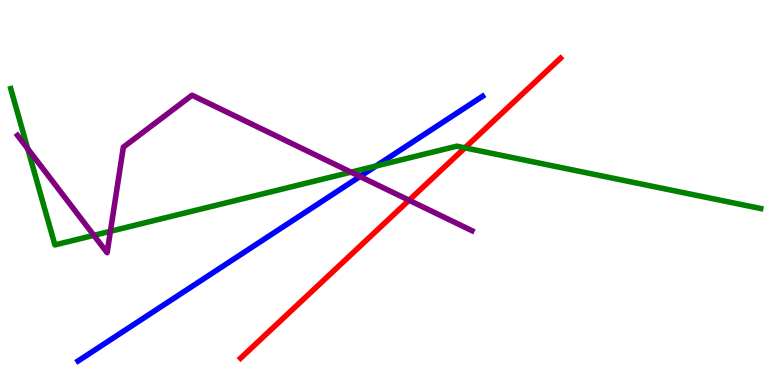[{'lines': ['blue', 'red'], 'intersections': []}, {'lines': ['green', 'red'], 'intersections': [{'x': 6.0, 'y': 6.16}]}, {'lines': ['purple', 'red'], 'intersections': [{'x': 5.28, 'y': 4.8}]}, {'lines': ['blue', 'green'], 'intersections': [{'x': 4.85, 'y': 5.69}]}, {'lines': ['blue', 'purple'], 'intersections': [{'x': 4.64, 'y': 5.42}]}, {'lines': ['green', 'purple'], 'intersections': [{'x': 0.358, 'y': 6.14}, {'x': 1.21, 'y': 3.89}, {'x': 1.42, 'y': 3.99}, {'x': 4.53, 'y': 5.53}]}]